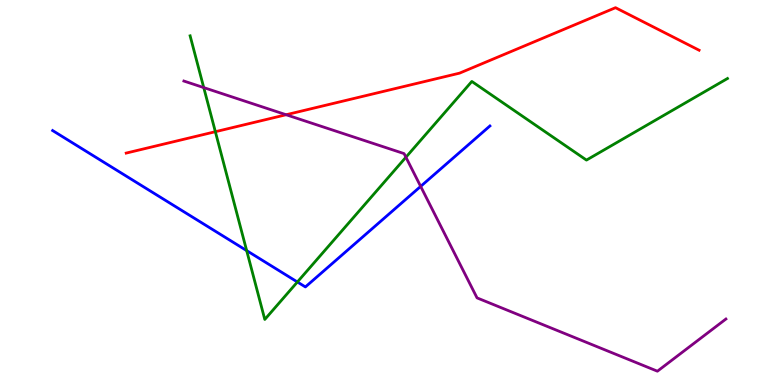[{'lines': ['blue', 'red'], 'intersections': []}, {'lines': ['green', 'red'], 'intersections': [{'x': 2.78, 'y': 6.58}]}, {'lines': ['purple', 'red'], 'intersections': [{'x': 3.69, 'y': 7.02}]}, {'lines': ['blue', 'green'], 'intersections': [{'x': 3.18, 'y': 3.49}, {'x': 3.84, 'y': 2.68}]}, {'lines': ['blue', 'purple'], 'intersections': [{'x': 5.43, 'y': 5.16}]}, {'lines': ['green', 'purple'], 'intersections': [{'x': 2.63, 'y': 7.72}, {'x': 5.24, 'y': 5.92}]}]